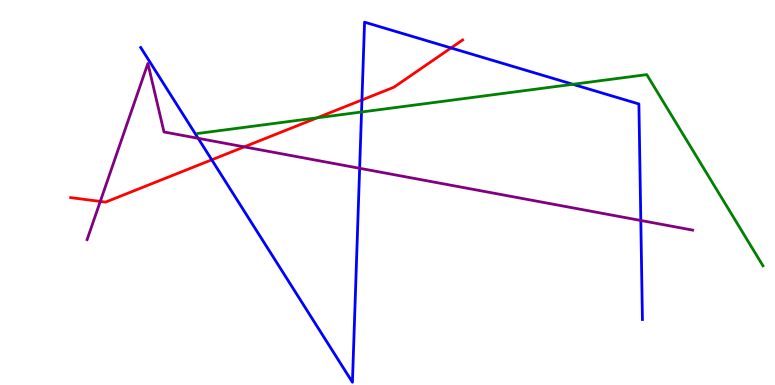[{'lines': ['blue', 'red'], 'intersections': [{'x': 2.73, 'y': 5.85}, {'x': 4.67, 'y': 7.4}, {'x': 5.82, 'y': 8.75}]}, {'lines': ['green', 'red'], 'intersections': [{'x': 4.09, 'y': 6.94}]}, {'lines': ['purple', 'red'], 'intersections': [{'x': 1.29, 'y': 4.77}, {'x': 3.15, 'y': 6.19}]}, {'lines': ['blue', 'green'], 'intersections': [{'x': 4.66, 'y': 7.09}, {'x': 7.39, 'y': 7.81}]}, {'lines': ['blue', 'purple'], 'intersections': [{'x': 2.56, 'y': 6.41}, {'x': 4.64, 'y': 5.63}, {'x': 8.27, 'y': 4.27}]}, {'lines': ['green', 'purple'], 'intersections': []}]